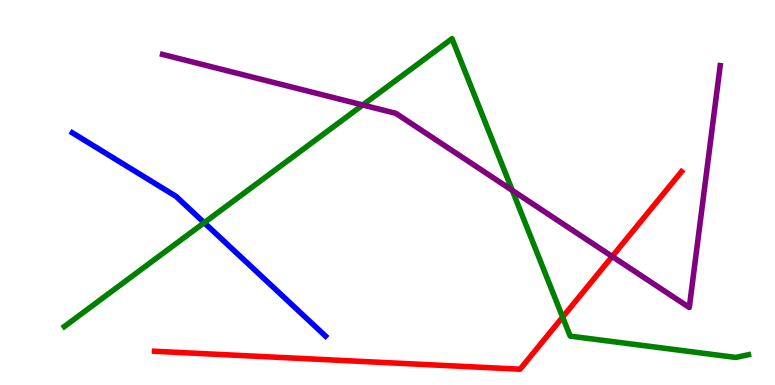[{'lines': ['blue', 'red'], 'intersections': []}, {'lines': ['green', 'red'], 'intersections': [{'x': 7.26, 'y': 1.76}]}, {'lines': ['purple', 'red'], 'intersections': [{'x': 7.9, 'y': 3.34}]}, {'lines': ['blue', 'green'], 'intersections': [{'x': 2.63, 'y': 4.22}]}, {'lines': ['blue', 'purple'], 'intersections': []}, {'lines': ['green', 'purple'], 'intersections': [{'x': 4.68, 'y': 7.27}, {'x': 6.61, 'y': 5.06}]}]